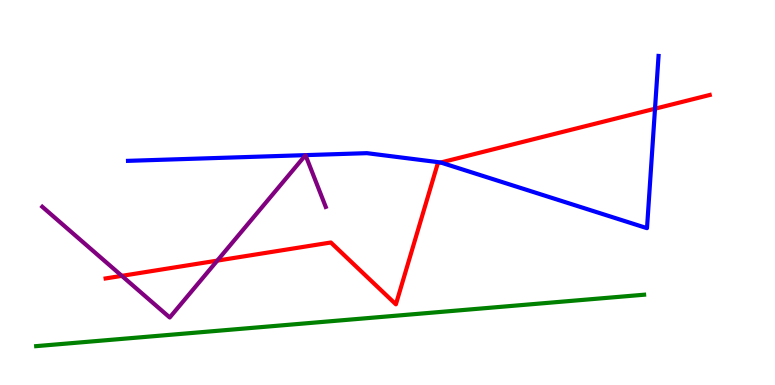[{'lines': ['blue', 'red'], 'intersections': [{'x': 5.69, 'y': 5.78}, {'x': 8.45, 'y': 7.18}]}, {'lines': ['green', 'red'], 'intersections': []}, {'lines': ['purple', 'red'], 'intersections': [{'x': 1.57, 'y': 2.83}, {'x': 2.8, 'y': 3.23}]}, {'lines': ['blue', 'green'], 'intersections': []}, {'lines': ['blue', 'purple'], 'intersections': []}, {'lines': ['green', 'purple'], 'intersections': []}]